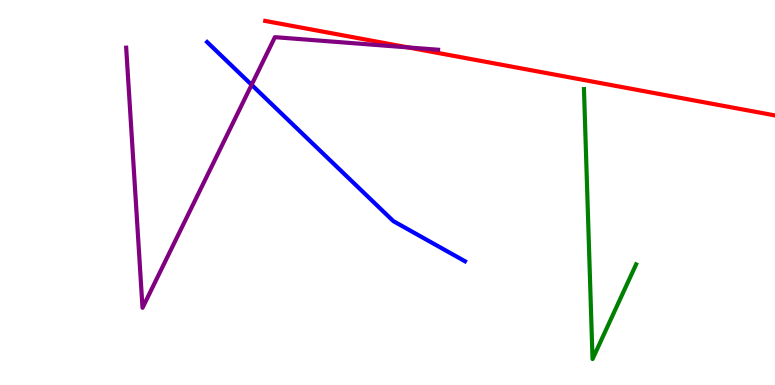[{'lines': ['blue', 'red'], 'intersections': []}, {'lines': ['green', 'red'], 'intersections': []}, {'lines': ['purple', 'red'], 'intersections': [{'x': 5.27, 'y': 8.77}]}, {'lines': ['blue', 'green'], 'intersections': []}, {'lines': ['blue', 'purple'], 'intersections': [{'x': 3.25, 'y': 7.8}]}, {'lines': ['green', 'purple'], 'intersections': []}]